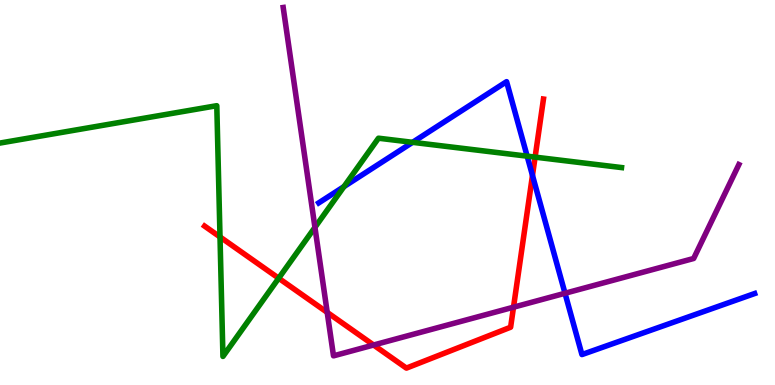[{'lines': ['blue', 'red'], 'intersections': [{'x': 6.87, 'y': 5.44}]}, {'lines': ['green', 'red'], 'intersections': [{'x': 2.84, 'y': 3.85}, {'x': 3.6, 'y': 2.77}, {'x': 6.9, 'y': 5.92}]}, {'lines': ['purple', 'red'], 'intersections': [{'x': 4.22, 'y': 1.89}, {'x': 4.82, 'y': 1.04}, {'x': 6.63, 'y': 2.02}]}, {'lines': ['blue', 'green'], 'intersections': [{'x': 4.44, 'y': 5.15}, {'x': 5.32, 'y': 6.3}, {'x': 6.8, 'y': 5.94}]}, {'lines': ['blue', 'purple'], 'intersections': [{'x': 7.29, 'y': 2.38}]}, {'lines': ['green', 'purple'], 'intersections': [{'x': 4.06, 'y': 4.09}]}]